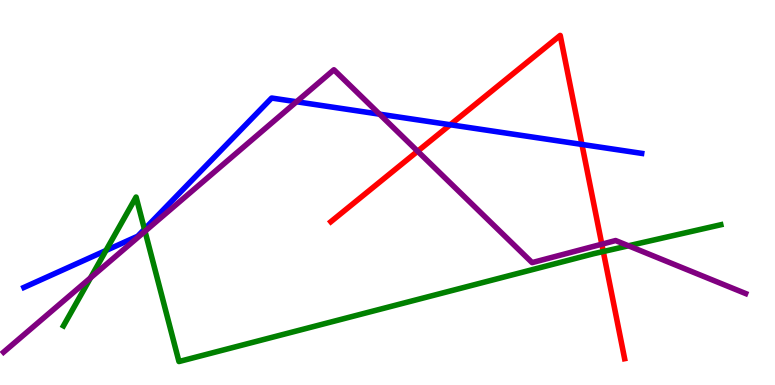[{'lines': ['blue', 'red'], 'intersections': [{'x': 5.81, 'y': 6.76}, {'x': 7.51, 'y': 6.25}]}, {'lines': ['green', 'red'], 'intersections': [{'x': 7.78, 'y': 3.47}]}, {'lines': ['purple', 'red'], 'intersections': [{'x': 5.39, 'y': 6.07}, {'x': 7.77, 'y': 3.66}]}, {'lines': ['blue', 'green'], 'intersections': [{'x': 1.37, 'y': 3.49}, {'x': 1.86, 'y': 4.05}]}, {'lines': ['blue', 'purple'], 'intersections': [{'x': 3.83, 'y': 7.36}, {'x': 4.9, 'y': 7.03}]}, {'lines': ['green', 'purple'], 'intersections': [{'x': 1.17, 'y': 2.78}, {'x': 1.87, 'y': 3.99}, {'x': 8.11, 'y': 3.62}]}]